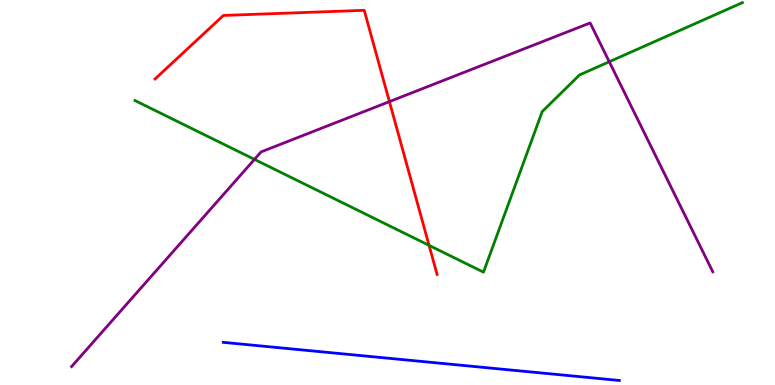[{'lines': ['blue', 'red'], 'intersections': []}, {'lines': ['green', 'red'], 'intersections': [{'x': 5.54, 'y': 3.63}]}, {'lines': ['purple', 'red'], 'intersections': [{'x': 5.02, 'y': 7.36}]}, {'lines': ['blue', 'green'], 'intersections': []}, {'lines': ['blue', 'purple'], 'intersections': []}, {'lines': ['green', 'purple'], 'intersections': [{'x': 3.28, 'y': 5.86}, {'x': 7.86, 'y': 8.4}]}]